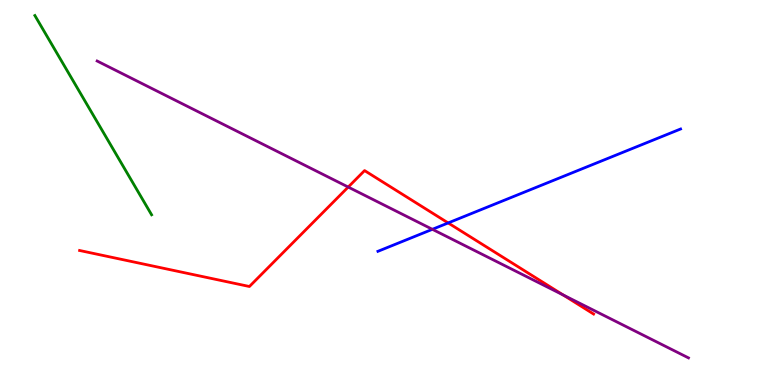[{'lines': ['blue', 'red'], 'intersections': [{'x': 5.78, 'y': 4.21}]}, {'lines': ['green', 'red'], 'intersections': []}, {'lines': ['purple', 'red'], 'intersections': [{'x': 4.49, 'y': 5.14}, {'x': 7.27, 'y': 2.34}]}, {'lines': ['blue', 'green'], 'intersections': []}, {'lines': ['blue', 'purple'], 'intersections': [{'x': 5.58, 'y': 4.04}]}, {'lines': ['green', 'purple'], 'intersections': []}]